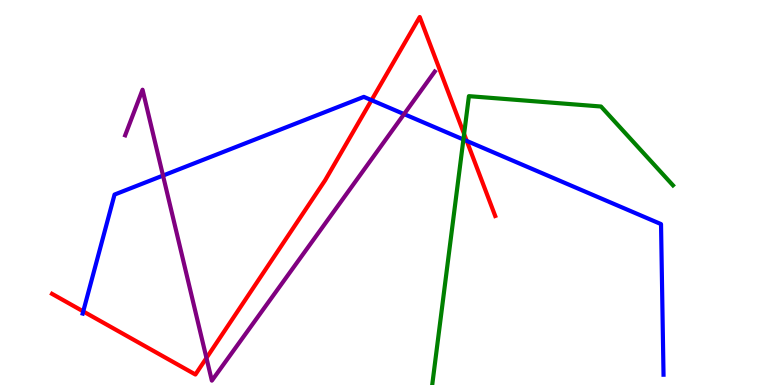[{'lines': ['blue', 'red'], 'intersections': [{'x': 1.07, 'y': 1.91}, {'x': 4.79, 'y': 7.4}, {'x': 6.02, 'y': 6.34}]}, {'lines': ['green', 'red'], 'intersections': [{'x': 5.99, 'y': 6.52}]}, {'lines': ['purple', 'red'], 'intersections': [{'x': 2.66, 'y': 0.702}]}, {'lines': ['blue', 'green'], 'intersections': [{'x': 5.98, 'y': 6.38}]}, {'lines': ['blue', 'purple'], 'intersections': [{'x': 2.1, 'y': 5.44}, {'x': 5.21, 'y': 7.04}]}, {'lines': ['green', 'purple'], 'intersections': []}]